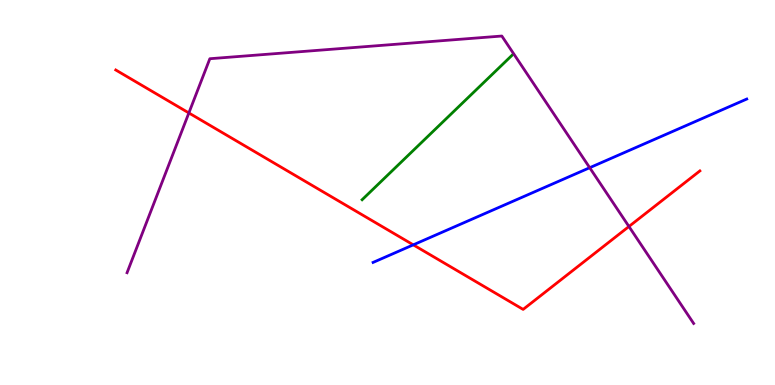[{'lines': ['blue', 'red'], 'intersections': [{'x': 5.33, 'y': 3.64}]}, {'lines': ['green', 'red'], 'intersections': []}, {'lines': ['purple', 'red'], 'intersections': [{'x': 2.44, 'y': 7.07}, {'x': 8.12, 'y': 4.12}]}, {'lines': ['blue', 'green'], 'intersections': []}, {'lines': ['blue', 'purple'], 'intersections': [{'x': 7.61, 'y': 5.64}]}, {'lines': ['green', 'purple'], 'intersections': []}]